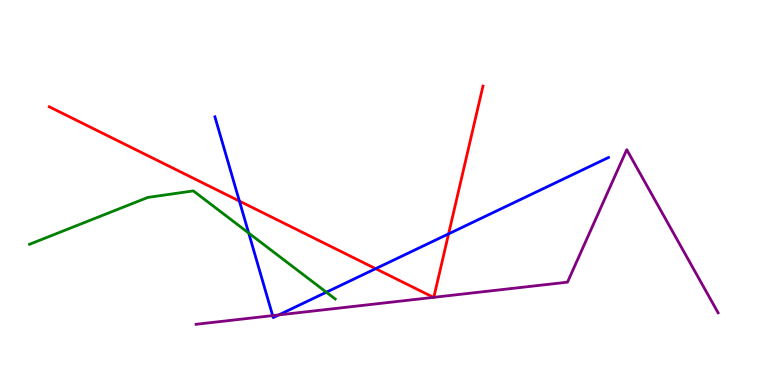[{'lines': ['blue', 'red'], 'intersections': [{'x': 3.09, 'y': 4.78}, {'x': 4.85, 'y': 3.02}, {'x': 5.79, 'y': 3.93}]}, {'lines': ['green', 'red'], 'intersections': []}, {'lines': ['purple', 'red'], 'intersections': [{'x': 5.59, 'y': 2.28}, {'x': 5.6, 'y': 2.28}]}, {'lines': ['blue', 'green'], 'intersections': [{'x': 3.21, 'y': 3.95}, {'x': 4.21, 'y': 2.41}]}, {'lines': ['blue', 'purple'], 'intersections': [{'x': 3.52, 'y': 1.8}, {'x': 3.6, 'y': 1.82}]}, {'lines': ['green', 'purple'], 'intersections': []}]